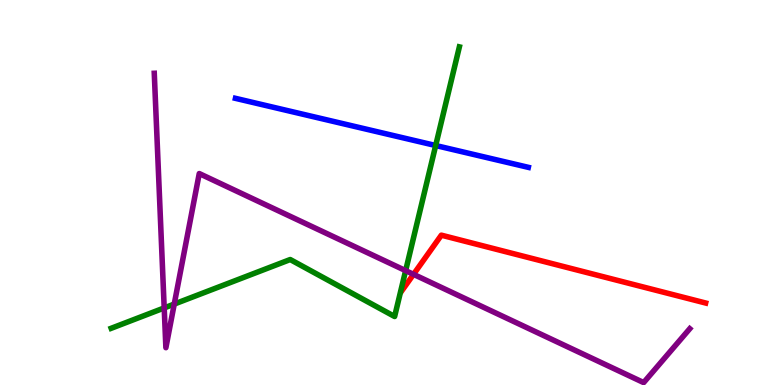[{'lines': ['blue', 'red'], 'intersections': []}, {'lines': ['green', 'red'], 'intersections': []}, {'lines': ['purple', 'red'], 'intersections': [{'x': 5.34, 'y': 2.87}]}, {'lines': ['blue', 'green'], 'intersections': [{'x': 5.62, 'y': 6.22}]}, {'lines': ['blue', 'purple'], 'intersections': []}, {'lines': ['green', 'purple'], 'intersections': [{'x': 2.12, 'y': 2.0}, {'x': 2.25, 'y': 2.1}, {'x': 5.23, 'y': 2.97}]}]